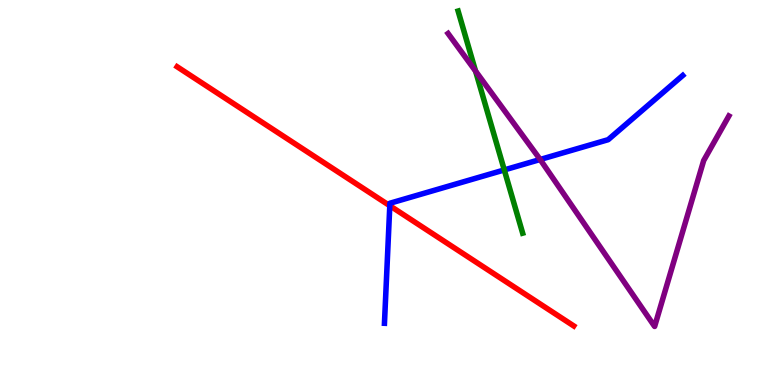[{'lines': ['blue', 'red'], 'intersections': [{'x': 5.03, 'y': 4.66}]}, {'lines': ['green', 'red'], 'intersections': []}, {'lines': ['purple', 'red'], 'intersections': []}, {'lines': ['blue', 'green'], 'intersections': [{'x': 6.51, 'y': 5.59}]}, {'lines': ['blue', 'purple'], 'intersections': [{'x': 6.97, 'y': 5.86}]}, {'lines': ['green', 'purple'], 'intersections': [{'x': 6.14, 'y': 8.15}]}]